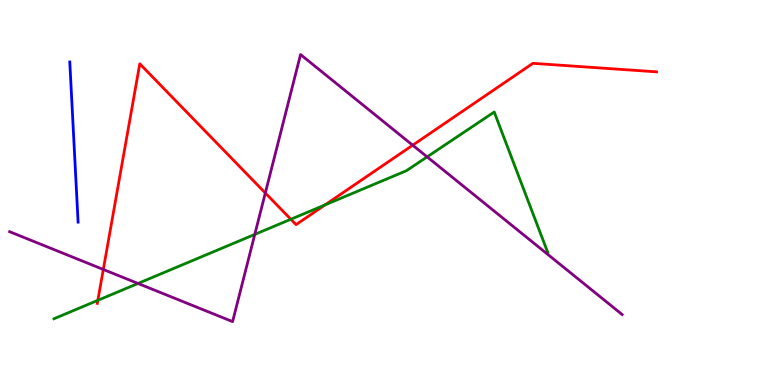[{'lines': ['blue', 'red'], 'intersections': []}, {'lines': ['green', 'red'], 'intersections': [{'x': 1.26, 'y': 2.2}, {'x': 3.75, 'y': 4.3}, {'x': 4.19, 'y': 4.68}]}, {'lines': ['purple', 'red'], 'intersections': [{'x': 1.33, 'y': 3.0}, {'x': 3.42, 'y': 4.99}, {'x': 5.33, 'y': 6.23}]}, {'lines': ['blue', 'green'], 'intersections': []}, {'lines': ['blue', 'purple'], 'intersections': []}, {'lines': ['green', 'purple'], 'intersections': [{'x': 1.78, 'y': 2.64}, {'x': 3.29, 'y': 3.91}, {'x': 5.51, 'y': 5.93}]}]